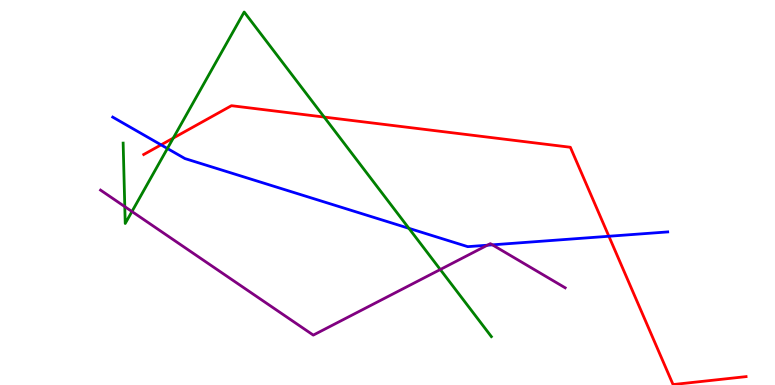[{'lines': ['blue', 'red'], 'intersections': [{'x': 2.08, 'y': 6.24}, {'x': 7.86, 'y': 3.86}]}, {'lines': ['green', 'red'], 'intersections': [{'x': 2.24, 'y': 6.41}, {'x': 4.18, 'y': 6.96}]}, {'lines': ['purple', 'red'], 'intersections': []}, {'lines': ['blue', 'green'], 'intersections': [{'x': 2.16, 'y': 6.14}, {'x': 5.28, 'y': 4.07}]}, {'lines': ['blue', 'purple'], 'intersections': [{'x': 6.29, 'y': 3.63}, {'x': 6.35, 'y': 3.64}]}, {'lines': ['green', 'purple'], 'intersections': [{'x': 1.61, 'y': 4.63}, {'x': 1.7, 'y': 4.51}, {'x': 5.68, 'y': 3.0}]}]